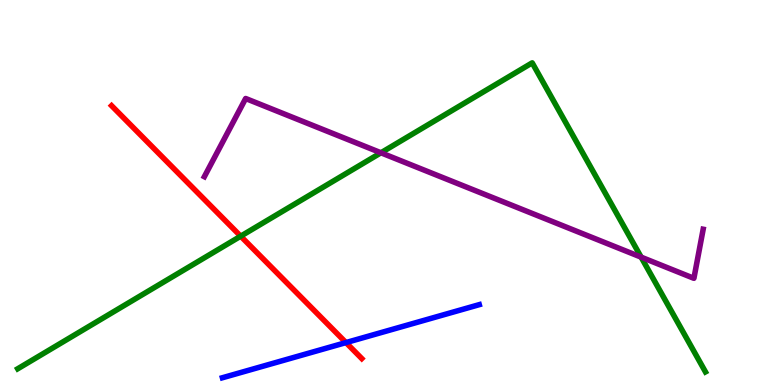[{'lines': ['blue', 'red'], 'intersections': [{'x': 4.46, 'y': 1.1}]}, {'lines': ['green', 'red'], 'intersections': [{'x': 3.11, 'y': 3.87}]}, {'lines': ['purple', 'red'], 'intersections': []}, {'lines': ['blue', 'green'], 'intersections': []}, {'lines': ['blue', 'purple'], 'intersections': []}, {'lines': ['green', 'purple'], 'intersections': [{'x': 4.92, 'y': 6.03}, {'x': 8.27, 'y': 3.32}]}]